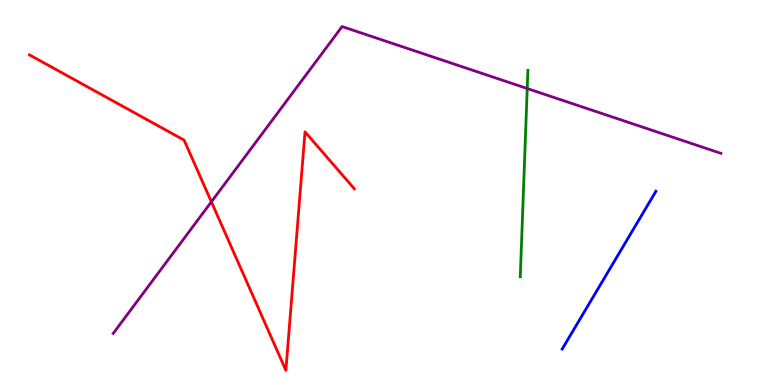[{'lines': ['blue', 'red'], 'intersections': []}, {'lines': ['green', 'red'], 'intersections': []}, {'lines': ['purple', 'red'], 'intersections': [{'x': 2.73, 'y': 4.76}]}, {'lines': ['blue', 'green'], 'intersections': []}, {'lines': ['blue', 'purple'], 'intersections': []}, {'lines': ['green', 'purple'], 'intersections': [{'x': 6.8, 'y': 7.7}]}]